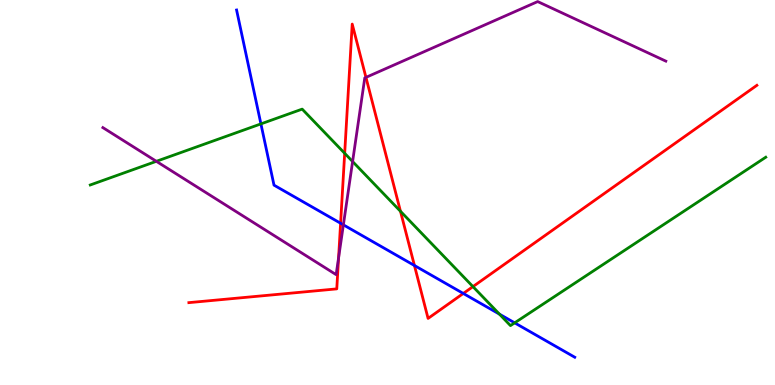[{'lines': ['blue', 'red'], 'intersections': [{'x': 4.39, 'y': 4.2}, {'x': 5.35, 'y': 3.1}, {'x': 5.98, 'y': 2.38}]}, {'lines': ['green', 'red'], 'intersections': [{'x': 4.45, 'y': 6.02}, {'x': 5.17, 'y': 4.51}, {'x': 6.1, 'y': 2.56}]}, {'lines': ['purple', 'red'], 'intersections': [{'x': 4.37, 'y': 3.3}, {'x': 4.72, 'y': 7.99}]}, {'lines': ['blue', 'green'], 'intersections': [{'x': 3.37, 'y': 6.78}, {'x': 6.44, 'y': 1.84}, {'x': 6.64, 'y': 1.61}]}, {'lines': ['blue', 'purple'], 'intersections': [{'x': 4.43, 'y': 4.16}]}, {'lines': ['green', 'purple'], 'intersections': [{'x': 2.02, 'y': 5.81}, {'x': 4.55, 'y': 5.8}]}]